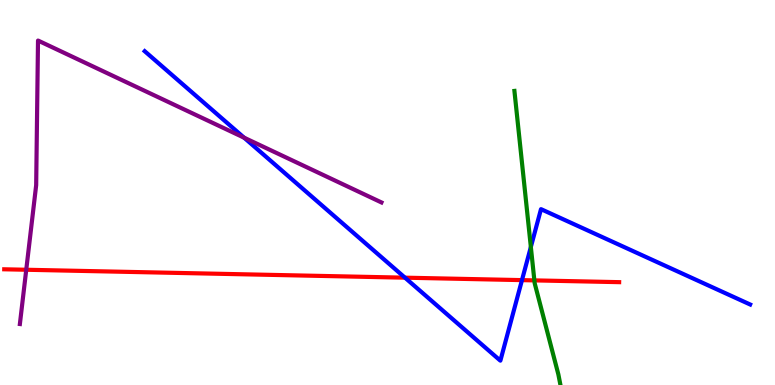[{'lines': ['blue', 'red'], 'intersections': [{'x': 5.23, 'y': 2.79}, {'x': 6.74, 'y': 2.72}]}, {'lines': ['green', 'red'], 'intersections': [{'x': 6.9, 'y': 2.72}]}, {'lines': ['purple', 'red'], 'intersections': [{'x': 0.339, 'y': 2.99}]}, {'lines': ['blue', 'green'], 'intersections': [{'x': 6.85, 'y': 3.58}]}, {'lines': ['blue', 'purple'], 'intersections': [{'x': 3.15, 'y': 6.42}]}, {'lines': ['green', 'purple'], 'intersections': []}]